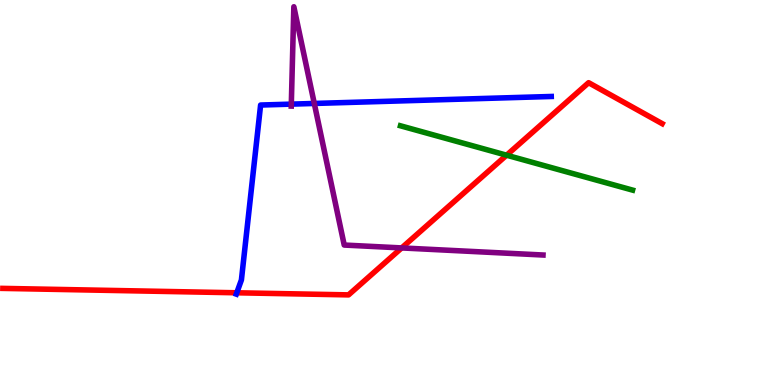[{'lines': ['blue', 'red'], 'intersections': [{'x': 3.06, 'y': 2.4}]}, {'lines': ['green', 'red'], 'intersections': [{'x': 6.54, 'y': 5.97}]}, {'lines': ['purple', 'red'], 'intersections': [{'x': 5.18, 'y': 3.56}]}, {'lines': ['blue', 'green'], 'intersections': []}, {'lines': ['blue', 'purple'], 'intersections': [{'x': 3.76, 'y': 7.3}, {'x': 4.06, 'y': 7.31}]}, {'lines': ['green', 'purple'], 'intersections': []}]